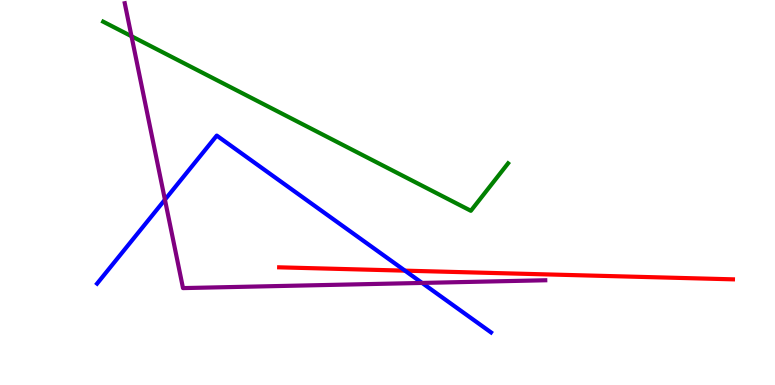[{'lines': ['blue', 'red'], 'intersections': [{'x': 5.23, 'y': 2.97}]}, {'lines': ['green', 'red'], 'intersections': []}, {'lines': ['purple', 'red'], 'intersections': []}, {'lines': ['blue', 'green'], 'intersections': []}, {'lines': ['blue', 'purple'], 'intersections': [{'x': 2.13, 'y': 4.81}, {'x': 5.45, 'y': 2.65}]}, {'lines': ['green', 'purple'], 'intersections': [{'x': 1.7, 'y': 9.06}]}]